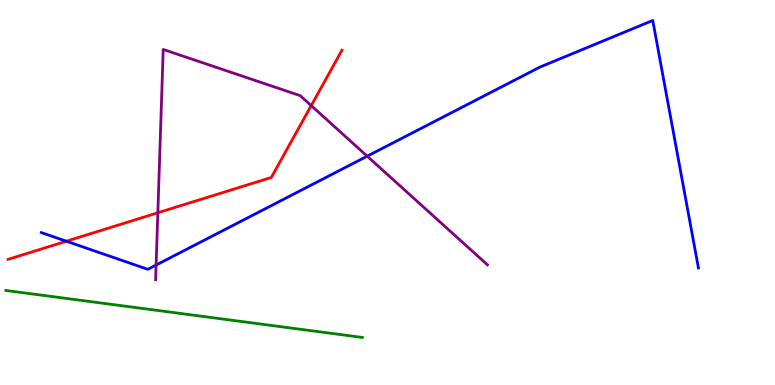[{'lines': ['blue', 'red'], 'intersections': [{'x': 0.856, 'y': 3.73}]}, {'lines': ['green', 'red'], 'intersections': []}, {'lines': ['purple', 'red'], 'intersections': [{'x': 2.04, 'y': 4.47}, {'x': 4.02, 'y': 7.26}]}, {'lines': ['blue', 'green'], 'intersections': []}, {'lines': ['blue', 'purple'], 'intersections': [{'x': 2.01, 'y': 3.12}, {'x': 4.74, 'y': 5.94}]}, {'lines': ['green', 'purple'], 'intersections': []}]